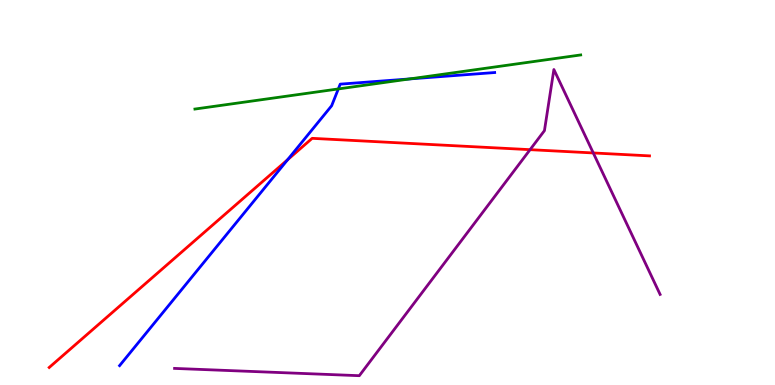[{'lines': ['blue', 'red'], 'intersections': [{'x': 3.71, 'y': 5.85}]}, {'lines': ['green', 'red'], 'intersections': []}, {'lines': ['purple', 'red'], 'intersections': [{'x': 6.84, 'y': 6.11}, {'x': 7.66, 'y': 6.03}]}, {'lines': ['blue', 'green'], 'intersections': [{'x': 4.37, 'y': 7.69}, {'x': 5.29, 'y': 7.95}]}, {'lines': ['blue', 'purple'], 'intersections': []}, {'lines': ['green', 'purple'], 'intersections': []}]